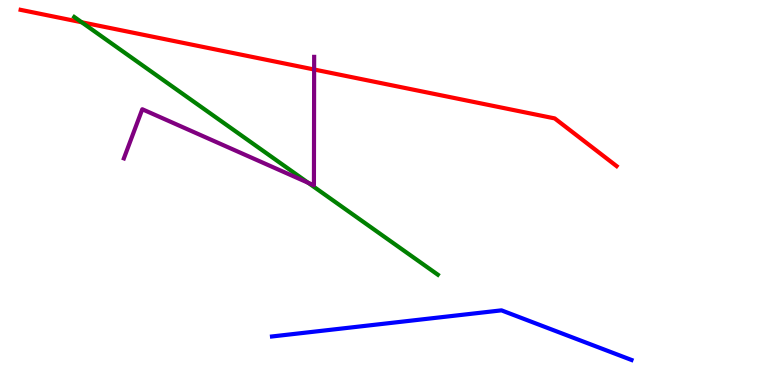[{'lines': ['blue', 'red'], 'intersections': []}, {'lines': ['green', 'red'], 'intersections': [{'x': 1.05, 'y': 9.42}]}, {'lines': ['purple', 'red'], 'intersections': [{'x': 4.05, 'y': 8.19}]}, {'lines': ['blue', 'green'], 'intersections': []}, {'lines': ['blue', 'purple'], 'intersections': []}, {'lines': ['green', 'purple'], 'intersections': [{'x': 3.98, 'y': 5.25}]}]